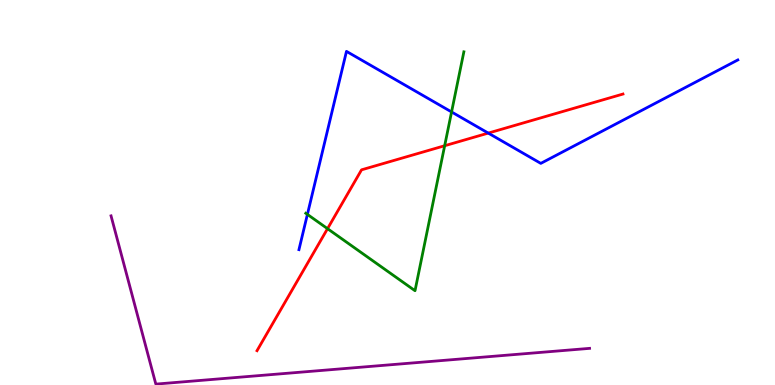[{'lines': ['blue', 'red'], 'intersections': [{'x': 6.3, 'y': 6.54}]}, {'lines': ['green', 'red'], 'intersections': [{'x': 4.23, 'y': 4.06}, {'x': 5.74, 'y': 6.21}]}, {'lines': ['purple', 'red'], 'intersections': []}, {'lines': ['blue', 'green'], 'intersections': [{'x': 3.97, 'y': 4.43}, {'x': 5.83, 'y': 7.09}]}, {'lines': ['blue', 'purple'], 'intersections': []}, {'lines': ['green', 'purple'], 'intersections': []}]